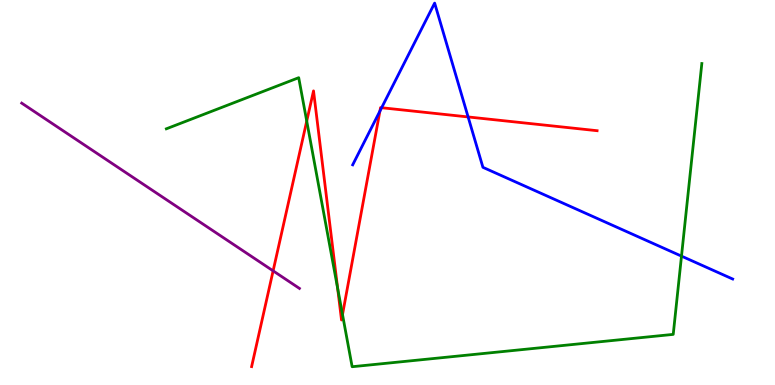[{'lines': ['blue', 'red'], 'intersections': [{'x': 4.9, 'y': 7.11}, {'x': 4.92, 'y': 7.2}, {'x': 6.04, 'y': 6.96}]}, {'lines': ['green', 'red'], 'intersections': [{'x': 3.96, 'y': 6.85}, {'x': 4.36, 'y': 2.51}, {'x': 4.42, 'y': 1.83}]}, {'lines': ['purple', 'red'], 'intersections': [{'x': 3.52, 'y': 2.96}]}, {'lines': ['blue', 'green'], 'intersections': [{'x': 8.79, 'y': 3.35}]}, {'lines': ['blue', 'purple'], 'intersections': []}, {'lines': ['green', 'purple'], 'intersections': []}]